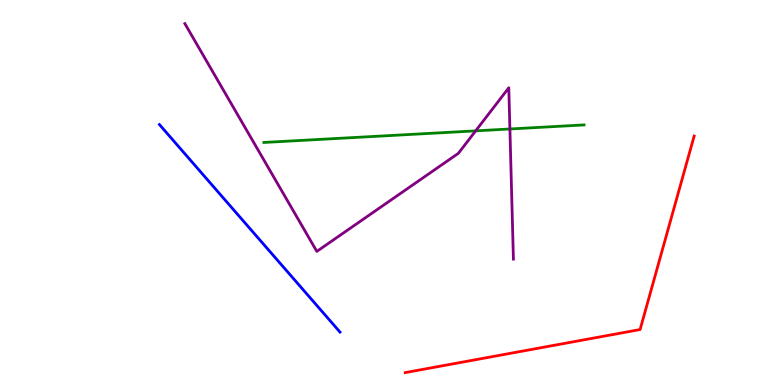[{'lines': ['blue', 'red'], 'intersections': []}, {'lines': ['green', 'red'], 'intersections': []}, {'lines': ['purple', 'red'], 'intersections': []}, {'lines': ['blue', 'green'], 'intersections': []}, {'lines': ['blue', 'purple'], 'intersections': []}, {'lines': ['green', 'purple'], 'intersections': [{'x': 6.14, 'y': 6.6}, {'x': 6.58, 'y': 6.65}]}]